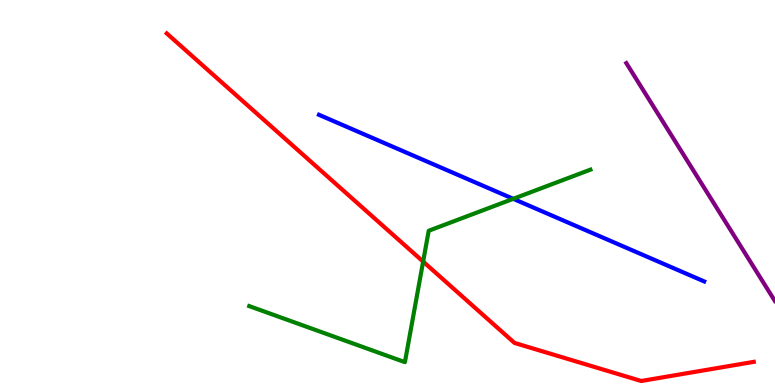[{'lines': ['blue', 'red'], 'intersections': []}, {'lines': ['green', 'red'], 'intersections': [{'x': 5.46, 'y': 3.21}]}, {'lines': ['purple', 'red'], 'intersections': []}, {'lines': ['blue', 'green'], 'intersections': [{'x': 6.62, 'y': 4.84}]}, {'lines': ['blue', 'purple'], 'intersections': []}, {'lines': ['green', 'purple'], 'intersections': []}]